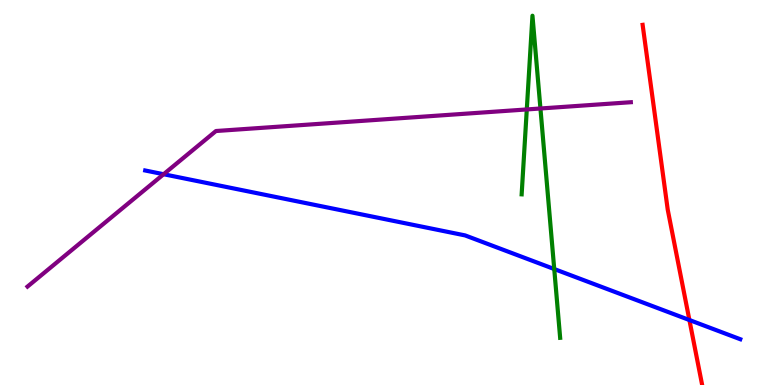[{'lines': ['blue', 'red'], 'intersections': [{'x': 8.9, 'y': 1.69}]}, {'lines': ['green', 'red'], 'intersections': []}, {'lines': ['purple', 'red'], 'intersections': []}, {'lines': ['blue', 'green'], 'intersections': [{'x': 7.15, 'y': 3.01}]}, {'lines': ['blue', 'purple'], 'intersections': [{'x': 2.11, 'y': 5.47}]}, {'lines': ['green', 'purple'], 'intersections': [{'x': 6.8, 'y': 7.16}, {'x': 6.97, 'y': 7.18}]}]